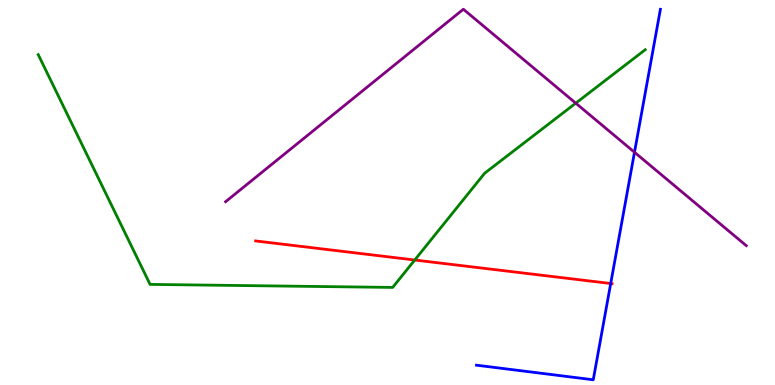[{'lines': ['blue', 'red'], 'intersections': [{'x': 7.88, 'y': 2.64}]}, {'lines': ['green', 'red'], 'intersections': [{'x': 5.35, 'y': 3.25}]}, {'lines': ['purple', 'red'], 'intersections': []}, {'lines': ['blue', 'green'], 'intersections': []}, {'lines': ['blue', 'purple'], 'intersections': [{'x': 8.19, 'y': 6.05}]}, {'lines': ['green', 'purple'], 'intersections': [{'x': 7.43, 'y': 7.32}]}]